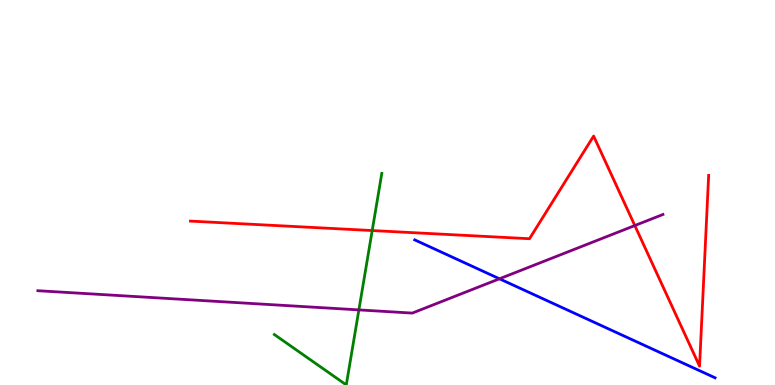[{'lines': ['blue', 'red'], 'intersections': []}, {'lines': ['green', 'red'], 'intersections': [{'x': 4.8, 'y': 4.01}]}, {'lines': ['purple', 'red'], 'intersections': [{'x': 8.19, 'y': 4.14}]}, {'lines': ['blue', 'green'], 'intersections': []}, {'lines': ['blue', 'purple'], 'intersections': [{'x': 6.44, 'y': 2.76}]}, {'lines': ['green', 'purple'], 'intersections': [{'x': 4.63, 'y': 1.95}]}]